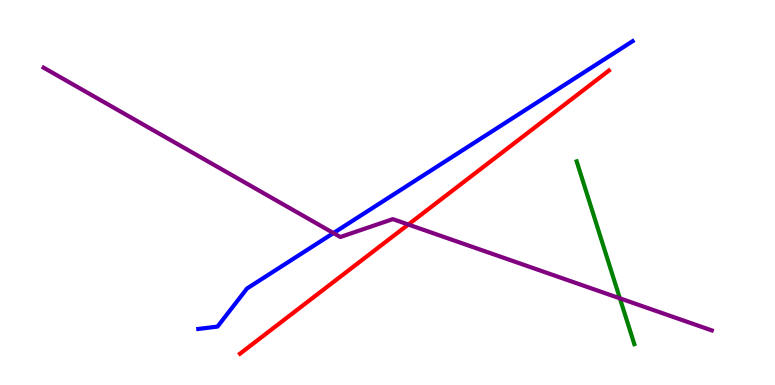[{'lines': ['blue', 'red'], 'intersections': []}, {'lines': ['green', 'red'], 'intersections': []}, {'lines': ['purple', 'red'], 'intersections': [{'x': 5.27, 'y': 4.17}]}, {'lines': ['blue', 'green'], 'intersections': []}, {'lines': ['blue', 'purple'], 'intersections': [{'x': 4.3, 'y': 3.95}]}, {'lines': ['green', 'purple'], 'intersections': [{'x': 8.0, 'y': 2.25}]}]